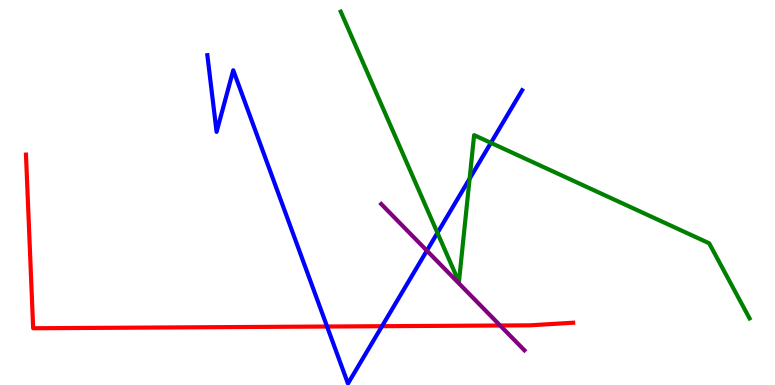[{'lines': ['blue', 'red'], 'intersections': [{'x': 4.22, 'y': 1.52}, {'x': 4.93, 'y': 1.53}]}, {'lines': ['green', 'red'], 'intersections': []}, {'lines': ['purple', 'red'], 'intersections': [{'x': 6.45, 'y': 1.55}]}, {'lines': ['blue', 'green'], 'intersections': [{'x': 5.64, 'y': 3.95}, {'x': 6.06, 'y': 5.36}, {'x': 6.33, 'y': 6.29}]}, {'lines': ['blue', 'purple'], 'intersections': [{'x': 5.51, 'y': 3.49}]}, {'lines': ['green', 'purple'], 'intersections': []}]